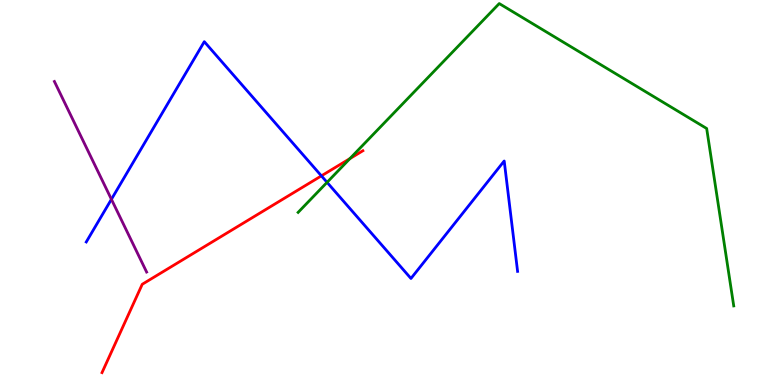[{'lines': ['blue', 'red'], 'intersections': [{'x': 4.15, 'y': 5.43}]}, {'lines': ['green', 'red'], 'intersections': [{'x': 4.52, 'y': 5.88}]}, {'lines': ['purple', 'red'], 'intersections': []}, {'lines': ['blue', 'green'], 'intersections': [{'x': 4.22, 'y': 5.26}]}, {'lines': ['blue', 'purple'], 'intersections': [{'x': 1.44, 'y': 4.82}]}, {'lines': ['green', 'purple'], 'intersections': []}]